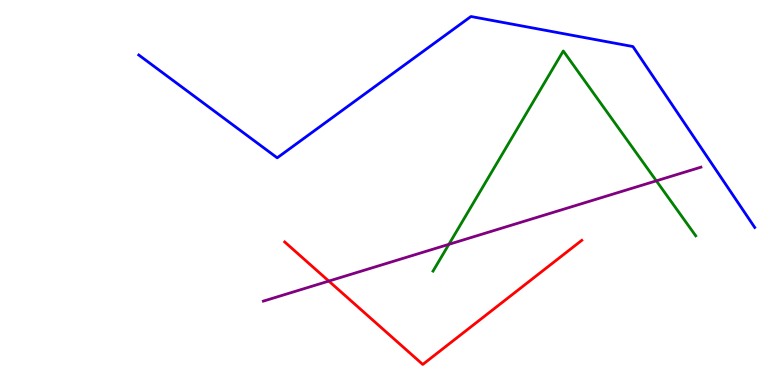[{'lines': ['blue', 'red'], 'intersections': []}, {'lines': ['green', 'red'], 'intersections': []}, {'lines': ['purple', 'red'], 'intersections': [{'x': 4.24, 'y': 2.7}]}, {'lines': ['blue', 'green'], 'intersections': []}, {'lines': ['blue', 'purple'], 'intersections': []}, {'lines': ['green', 'purple'], 'intersections': [{'x': 5.79, 'y': 3.65}, {'x': 8.47, 'y': 5.3}]}]